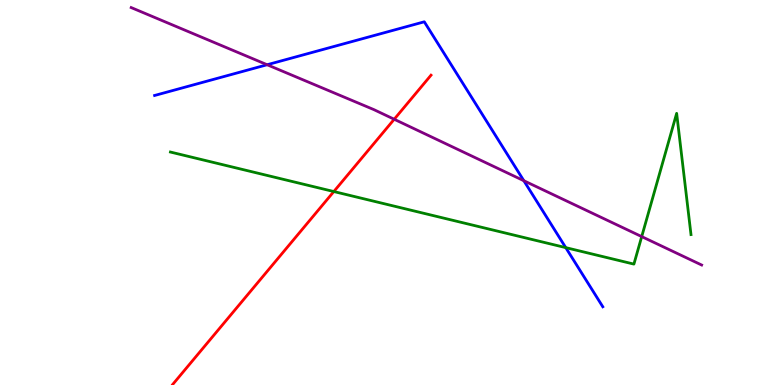[{'lines': ['blue', 'red'], 'intersections': []}, {'lines': ['green', 'red'], 'intersections': [{'x': 4.31, 'y': 5.02}]}, {'lines': ['purple', 'red'], 'intersections': [{'x': 5.09, 'y': 6.9}]}, {'lines': ['blue', 'green'], 'intersections': [{'x': 7.3, 'y': 3.57}]}, {'lines': ['blue', 'purple'], 'intersections': [{'x': 3.45, 'y': 8.32}, {'x': 6.76, 'y': 5.31}]}, {'lines': ['green', 'purple'], 'intersections': [{'x': 8.28, 'y': 3.85}]}]